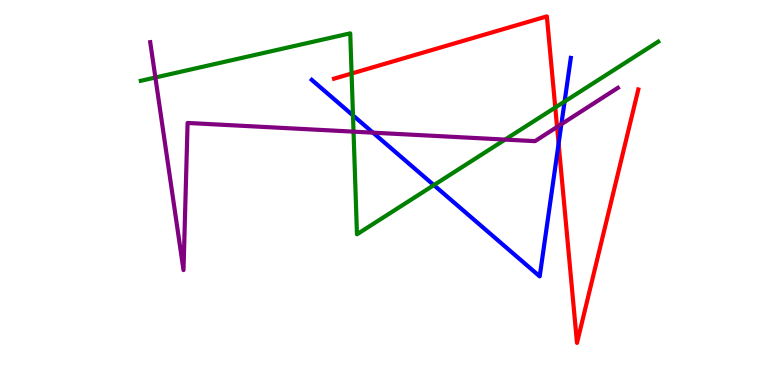[{'lines': ['blue', 'red'], 'intersections': [{'x': 7.21, 'y': 6.27}]}, {'lines': ['green', 'red'], 'intersections': [{'x': 4.54, 'y': 8.09}, {'x': 7.16, 'y': 7.21}]}, {'lines': ['purple', 'red'], 'intersections': [{'x': 7.19, 'y': 6.7}]}, {'lines': ['blue', 'green'], 'intersections': [{'x': 4.55, 'y': 7.0}, {'x': 5.6, 'y': 5.19}, {'x': 7.29, 'y': 7.36}]}, {'lines': ['blue', 'purple'], 'intersections': [{'x': 4.81, 'y': 6.55}, {'x': 7.24, 'y': 6.77}]}, {'lines': ['green', 'purple'], 'intersections': [{'x': 2.0, 'y': 7.99}, {'x': 4.56, 'y': 6.58}, {'x': 6.52, 'y': 6.37}]}]